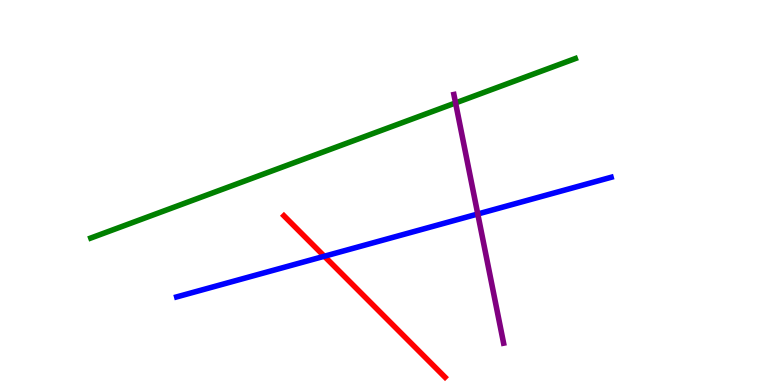[{'lines': ['blue', 'red'], 'intersections': [{'x': 4.18, 'y': 3.34}]}, {'lines': ['green', 'red'], 'intersections': []}, {'lines': ['purple', 'red'], 'intersections': []}, {'lines': ['blue', 'green'], 'intersections': []}, {'lines': ['blue', 'purple'], 'intersections': [{'x': 6.16, 'y': 4.44}]}, {'lines': ['green', 'purple'], 'intersections': [{'x': 5.88, 'y': 7.33}]}]